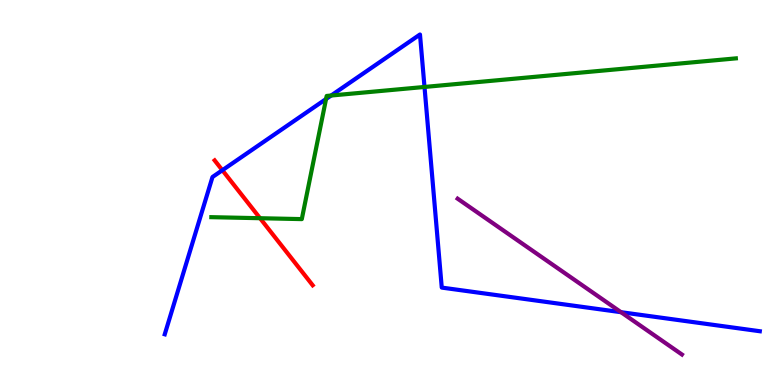[{'lines': ['blue', 'red'], 'intersections': [{'x': 2.87, 'y': 5.58}]}, {'lines': ['green', 'red'], 'intersections': [{'x': 3.36, 'y': 4.33}]}, {'lines': ['purple', 'red'], 'intersections': []}, {'lines': ['blue', 'green'], 'intersections': [{'x': 4.21, 'y': 7.43}, {'x': 4.27, 'y': 7.52}, {'x': 5.48, 'y': 7.74}]}, {'lines': ['blue', 'purple'], 'intersections': [{'x': 8.01, 'y': 1.89}]}, {'lines': ['green', 'purple'], 'intersections': []}]